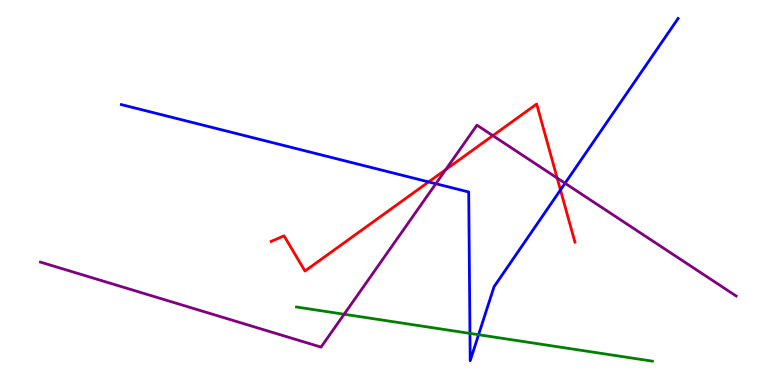[{'lines': ['blue', 'red'], 'intersections': [{'x': 5.53, 'y': 5.28}, {'x': 7.23, 'y': 5.07}]}, {'lines': ['green', 'red'], 'intersections': []}, {'lines': ['purple', 'red'], 'intersections': [{'x': 5.75, 'y': 5.6}, {'x': 6.36, 'y': 6.48}, {'x': 7.19, 'y': 5.38}]}, {'lines': ['blue', 'green'], 'intersections': [{'x': 6.06, 'y': 1.34}, {'x': 6.18, 'y': 1.31}]}, {'lines': ['blue', 'purple'], 'intersections': [{'x': 5.62, 'y': 5.23}, {'x': 7.29, 'y': 5.24}]}, {'lines': ['green', 'purple'], 'intersections': [{'x': 4.44, 'y': 1.84}]}]